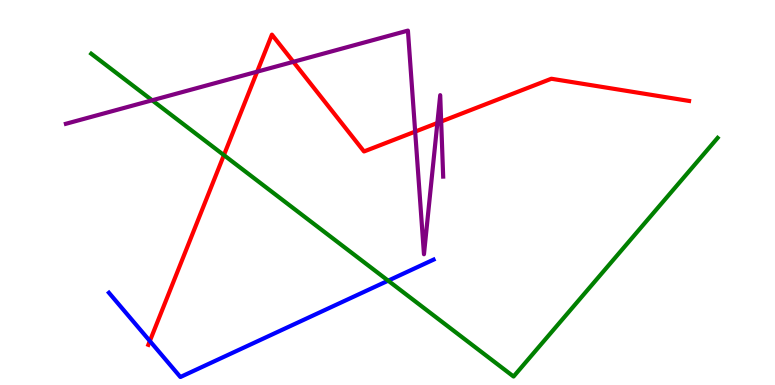[{'lines': ['blue', 'red'], 'intersections': [{'x': 1.93, 'y': 1.14}]}, {'lines': ['green', 'red'], 'intersections': [{'x': 2.89, 'y': 5.97}]}, {'lines': ['purple', 'red'], 'intersections': [{'x': 3.32, 'y': 8.14}, {'x': 3.79, 'y': 8.39}, {'x': 5.36, 'y': 6.58}, {'x': 5.64, 'y': 6.81}, {'x': 5.69, 'y': 6.84}]}, {'lines': ['blue', 'green'], 'intersections': [{'x': 5.01, 'y': 2.71}]}, {'lines': ['blue', 'purple'], 'intersections': []}, {'lines': ['green', 'purple'], 'intersections': [{'x': 1.96, 'y': 7.4}]}]